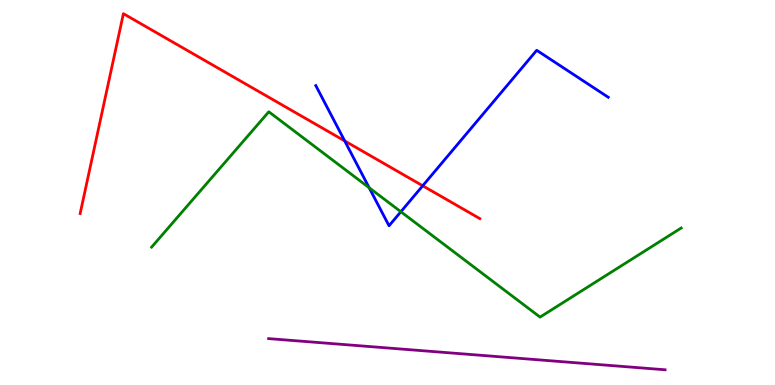[{'lines': ['blue', 'red'], 'intersections': [{'x': 4.45, 'y': 6.34}, {'x': 5.45, 'y': 5.17}]}, {'lines': ['green', 'red'], 'intersections': []}, {'lines': ['purple', 'red'], 'intersections': []}, {'lines': ['blue', 'green'], 'intersections': [{'x': 4.76, 'y': 5.12}, {'x': 5.17, 'y': 4.5}]}, {'lines': ['blue', 'purple'], 'intersections': []}, {'lines': ['green', 'purple'], 'intersections': []}]